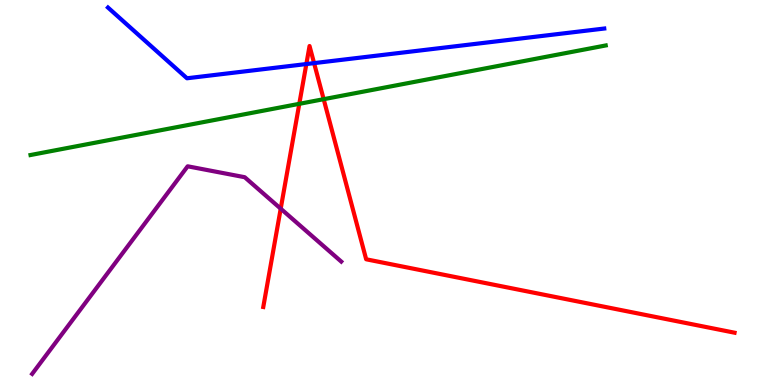[{'lines': ['blue', 'red'], 'intersections': [{'x': 3.95, 'y': 8.34}, {'x': 4.05, 'y': 8.36}]}, {'lines': ['green', 'red'], 'intersections': [{'x': 3.86, 'y': 7.3}, {'x': 4.18, 'y': 7.42}]}, {'lines': ['purple', 'red'], 'intersections': [{'x': 3.62, 'y': 4.58}]}, {'lines': ['blue', 'green'], 'intersections': []}, {'lines': ['blue', 'purple'], 'intersections': []}, {'lines': ['green', 'purple'], 'intersections': []}]